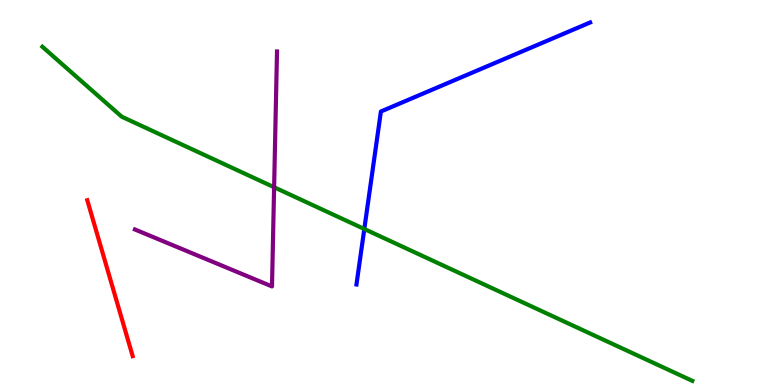[{'lines': ['blue', 'red'], 'intersections': []}, {'lines': ['green', 'red'], 'intersections': []}, {'lines': ['purple', 'red'], 'intersections': []}, {'lines': ['blue', 'green'], 'intersections': [{'x': 4.7, 'y': 4.05}]}, {'lines': ['blue', 'purple'], 'intersections': []}, {'lines': ['green', 'purple'], 'intersections': [{'x': 3.54, 'y': 5.14}]}]